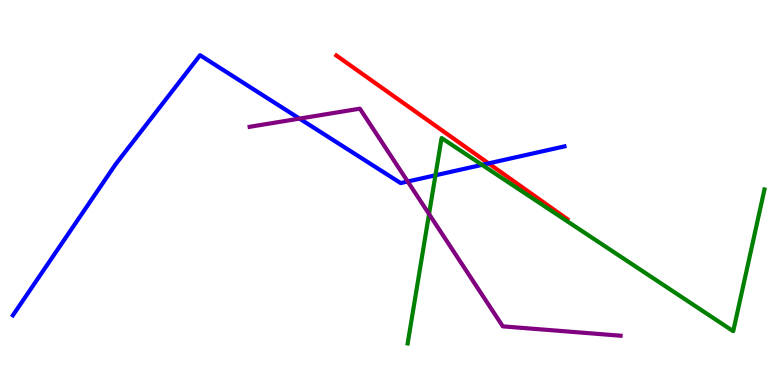[{'lines': ['blue', 'red'], 'intersections': [{'x': 6.3, 'y': 5.76}]}, {'lines': ['green', 'red'], 'intersections': []}, {'lines': ['purple', 'red'], 'intersections': []}, {'lines': ['blue', 'green'], 'intersections': [{'x': 5.62, 'y': 5.45}, {'x': 6.22, 'y': 5.72}]}, {'lines': ['blue', 'purple'], 'intersections': [{'x': 3.86, 'y': 6.92}, {'x': 5.26, 'y': 5.29}]}, {'lines': ['green', 'purple'], 'intersections': [{'x': 5.54, 'y': 4.44}]}]